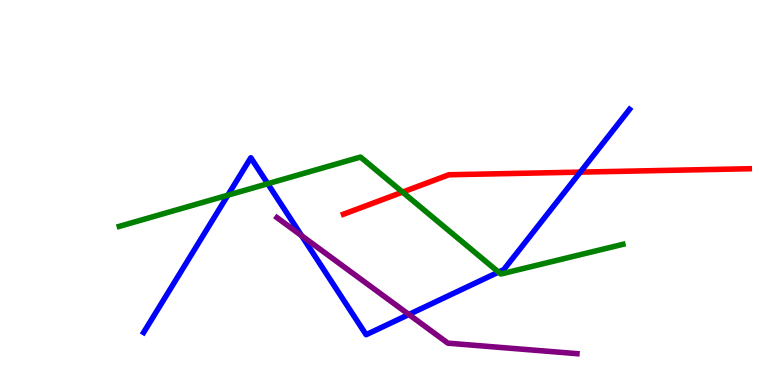[{'lines': ['blue', 'red'], 'intersections': [{'x': 7.49, 'y': 5.53}]}, {'lines': ['green', 'red'], 'intersections': [{'x': 5.19, 'y': 5.01}]}, {'lines': ['purple', 'red'], 'intersections': []}, {'lines': ['blue', 'green'], 'intersections': [{'x': 2.94, 'y': 4.93}, {'x': 3.45, 'y': 5.23}, {'x': 6.43, 'y': 2.93}]}, {'lines': ['blue', 'purple'], 'intersections': [{'x': 3.89, 'y': 3.88}, {'x': 5.28, 'y': 1.83}]}, {'lines': ['green', 'purple'], 'intersections': []}]